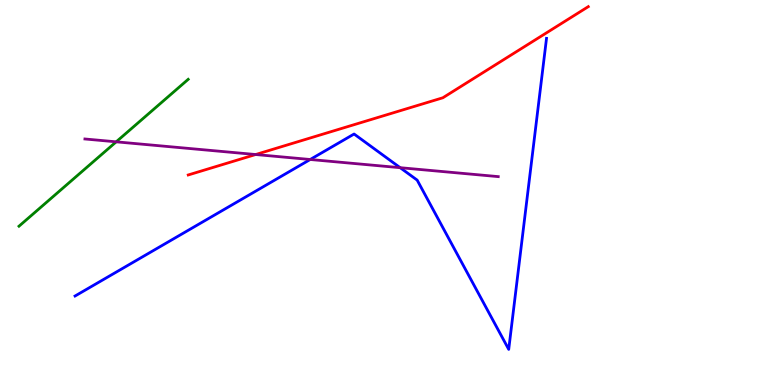[{'lines': ['blue', 'red'], 'intersections': []}, {'lines': ['green', 'red'], 'intersections': []}, {'lines': ['purple', 'red'], 'intersections': [{'x': 3.3, 'y': 5.99}]}, {'lines': ['blue', 'green'], 'intersections': []}, {'lines': ['blue', 'purple'], 'intersections': [{'x': 4.0, 'y': 5.86}, {'x': 5.16, 'y': 5.64}]}, {'lines': ['green', 'purple'], 'intersections': [{'x': 1.5, 'y': 6.32}]}]